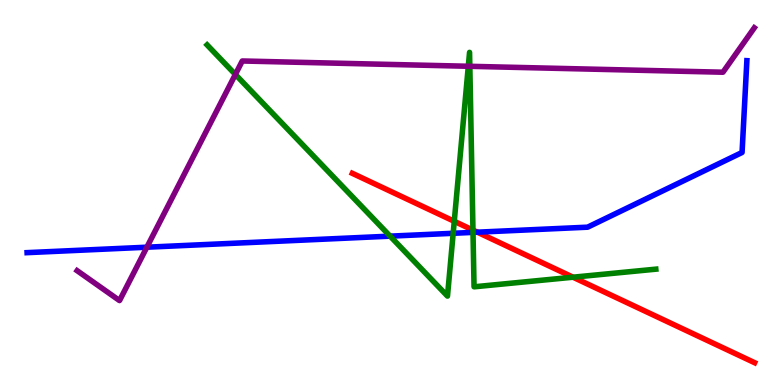[{'lines': ['blue', 'red'], 'intersections': [{'x': 6.16, 'y': 3.97}]}, {'lines': ['green', 'red'], 'intersections': [{'x': 5.86, 'y': 4.25}, {'x': 6.1, 'y': 4.02}, {'x': 7.39, 'y': 2.8}]}, {'lines': ['purple', 'red'], 'intersections': []}, {'lines': ['blue', 'green'], 'intersections': [{'x': 5.03, 'y': 3.87}, {'x': 5.85, 'y': 3.94}, {'x': 6.1, 'y': 3.96}]}, {'lines': ['blue', 'purple'], 'intersections': [{'x': 1.9, 'y': 3.58}]}, {'lines': ['green', 'purple'], 'intersections': [{'x': 3.04, 'y': 8.07}, {'x': 6.04, 'y': 8.28}, {'x': 6.06, 'y': 8.28}]}]